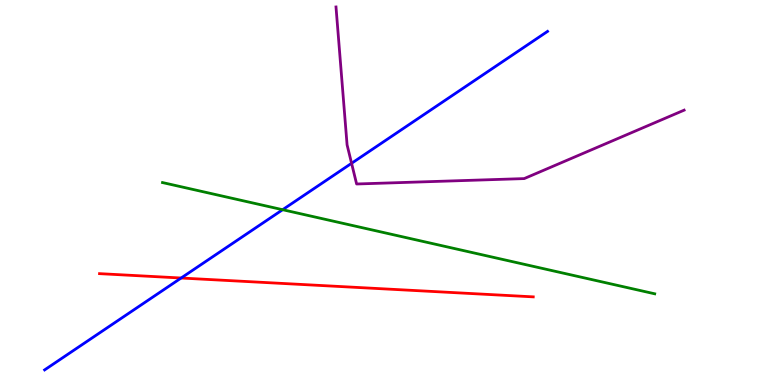[{'lines': ['blue', 'red'], 'intersections': [{'x': 2.34, 'y': 2.78}]}, {'lines': ['green', 'red'], 'intersections': []}, {'lines': ['purple', 'red'], 'intersections': []}, {'lines': ['blue', 'green'], 'intersections': [{'x': 3.65, 'y': 4.55}]}, {'lines': ['blue', 'purple'], 'intersections': [{'x': 4.54, 'y': 5.76}]}, {'lines': ['green', 'purple'], 'intersections': []}]